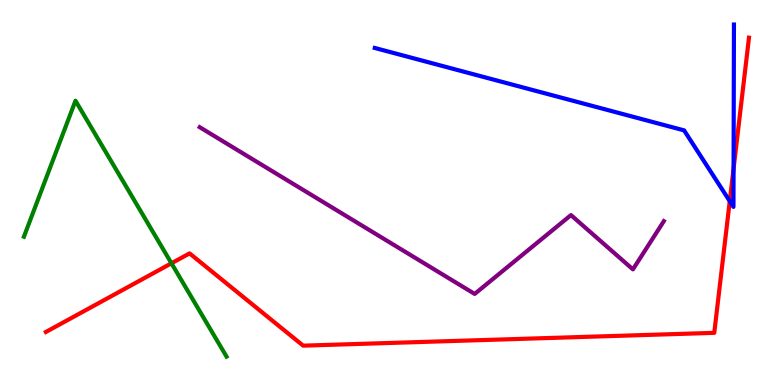[{'lines': ['blue', 'red'], 'intersections': [{'x': 9.42, 'y': 4.78}, {'x': 9.47, 'y': 5.62}]}, {'lines': ['green', 'red'], 'intersections': [{'x': 2.21, 'y': 3.16}]}, {'lines': ['purple', 'red'], 'intersections': []}, {'lines': ['blue', 'green'], 'intersections': []}, {'lines': ['blue', 'purple'], 'intersections': []}, {'lines': ['green', 'purple'], 'intersections': []}]